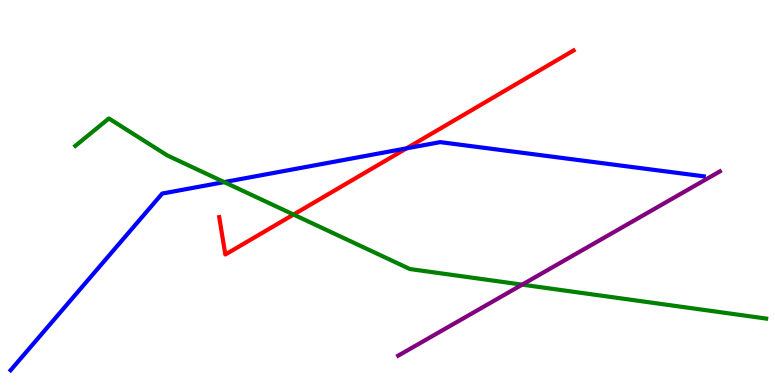[{'lines': ['blue', 'red'], 'intersections': [{'x': 5.25, 'y': 6.15}]}, {'lines': ['green', 'red'], 'intersections': [{'x': 3.79, 'y': 4.43}]}, {'lines': ['purple', 'red'], 'intersections': []}, {'lines': ['blue', 'green'], 'intersections': [{'x': 2.89, 'y': 5.27}]}, {'lines': ['blue', 'purple'], 'intersections': []}, {'lines': ['green', 'purple'], 'intersections': [{'x': 6.74, 'y': 2.61}]}]